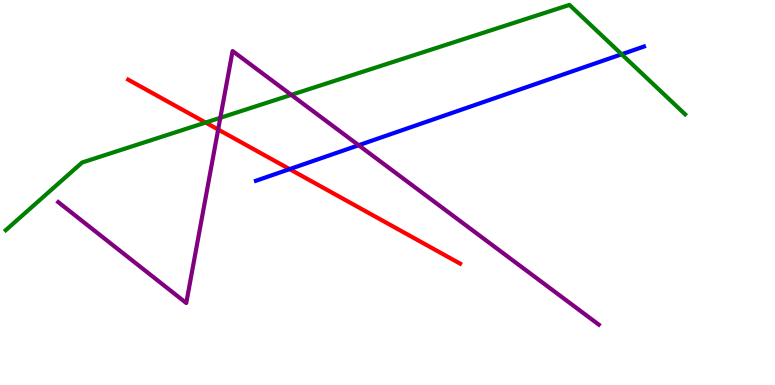[{'lines': ['blue', 'red'], 'intersections': [{'x': 3.74, 'y': 5.61}]}, {'lines': ['green', 'red'], 'intersections': [{'x': 2.65, 'y': 6.82}]}, {'lines': ['purple', 'red'], 'intersections': [{'x': 2.81, 'y': 6.64}]}, {'lines': ['blue', 'green'], 'intersections': [{'x': 8.02, 'y': 8.59}]}, {'lines': ['blue', 'purple'], 'intersections': [{'x': 4.63, 'y': 6.23}]}, {'lines': ['green', 'purple'], 'intersections': [{'x': 2.84, 'y': 6.94}, {'x': 3.76, 'y': 7.54}]}]